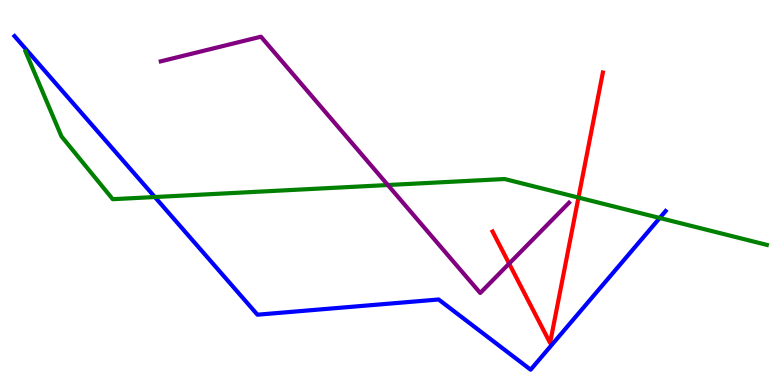[{'lines': ['blue', 'red'], 'intersections': []}, {'lines': ['green', 'red'], 'intersections': [{'x': 7.46, 'y': 4.87}]}, {'lines': ['purple', 'red'], 'intersections': [{'x': 6.57, 'y': 3.15}]}, {'lines': ['blue', 'green'], 'intersections': [{'x': 2.0, 'y': 4.88}, {'x': 8.51, 'y': 4.34}]}, {'lines': ['blue', 'purple'], 'intersections': []}, {'lines': ['green', 'purple'], 'intersections': [{'x': 5.0, 'y': 5.19}]}]